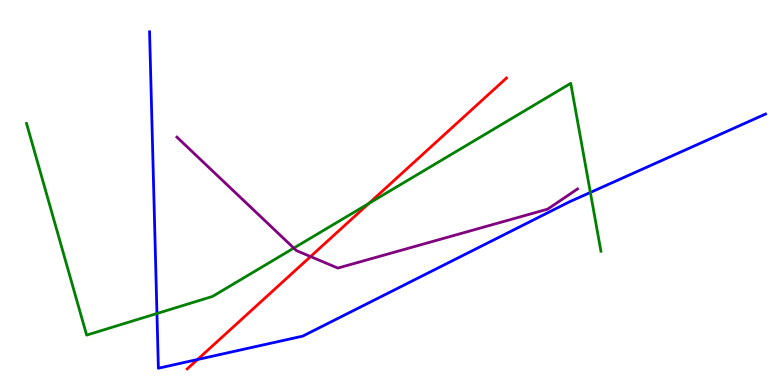[{'lines': ['blue', 'red'], 'intersections': [{'x': 2.55, 'y': 0.662}]}, {'lines': ['green', 'red'], 'intersections': [{'x': 4.76, 'y': 4.72}]}, {'lines': ['purple', 'red'], 'intersections': [{'x': 4.01, 'y': 3.34}]}, {'lines': ['blue', 'green'], 'intersections': [{'x': 2.03, 'y': 1.86}, {'x': 7.62, 'y': 5.0}]}, {'lines': ['blue', 'purple'], 'intersections': []}, {'lines': ['green', 'purple'], 'intersections': [{'x': 3.79, 'y': 3.56}]}]